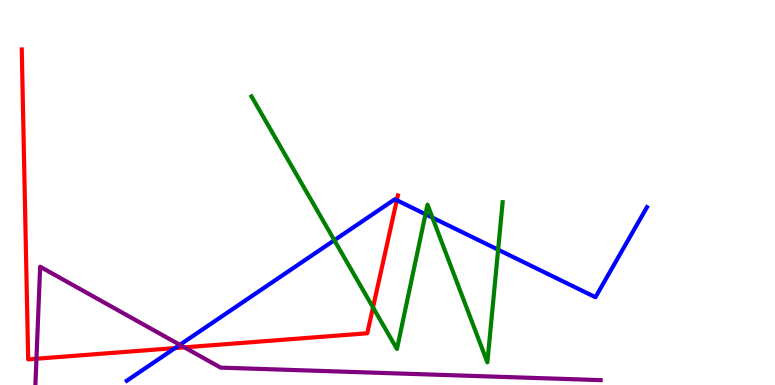[{'lines': ['blue', 'red'], 'intersections': [{'x': 2.26, 'y': 0.959}, {'x': 5.12, 'y': 4.8}]}, {'lines': ['green', 'red'], 'intersections': [{'x': 4.81, 'y': 2.01}]}, {'lines': ['purple', 'red'], 'intersections': [{'x': 0.47, 'y': 0.682}, {'x': 2.38, 'y': 0.978}]}, {'lines': ['blue', 'green'], 'intersections': [{'x': 4.31, 'y': 3.76}, {'x': 5.49, 'y': 4.44}, {'x': 5.58, 'y': 4.35}, {'x': 6.43, 'y': 3.51}]}, {'lines': ['blue', 'purple'], 'intersections': [{'x': 2.32, 'y': 1.04}]}, {'lines': ['green', 'purple'], 'intersections': []}]